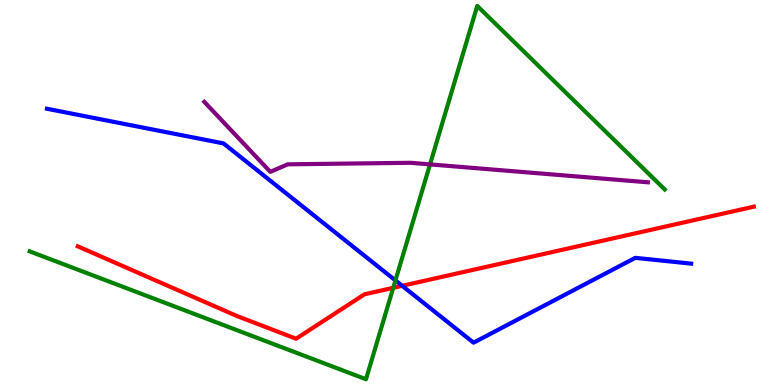[{'lines': ['blue', 'red'], 'intersections': [{'x': 5.19, 'y': 2.58}]}, {'lines': ['green', 'red'], 'intersections': [{'x': 5.07, 'y': 2.52}]}, {'lines': ['purple', 'red'], 'intersections': []}, {'lines': ['blue', 'green'], 'intersections': [{'x': 5.1, 'y': 2.72}]}, {'lines': ['blue', 'purple'], 'intersections': []}, {'lines': ['green', 'purple'], 'intersections': [{'x': 5.55, 'y': 5.73}]}]